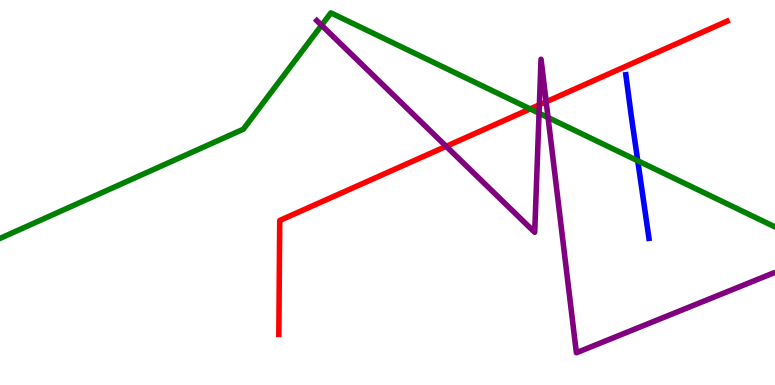[{'lines': ['blue', 'red'], 'intersections': []}, {'lines': ['green', 'red'], 'intersections': [{'x': 6.84, 'y': 7.17}]}, {'lines': ['purple', 'red'], 'intersections': [{'x': 5.76, 'y': 6.2}, {'x': 6.96, 'y': 7.28}, {'x': 7.05, 'y': 7.36}]}, {'lines': ['blue', 'green'], 'intersections': [{'x': 8.23, 'y': 5.82}]}, {'lines': ['blue', 'purple'], 'intersections': []}, {'lines': ['green', 'purple'], 'intersections': [{'x': 4.15, 'y': 9.34}, {'x': 6.96, 'y': 7.06}, {'x': 7.07, 'y': 6.95}]}]